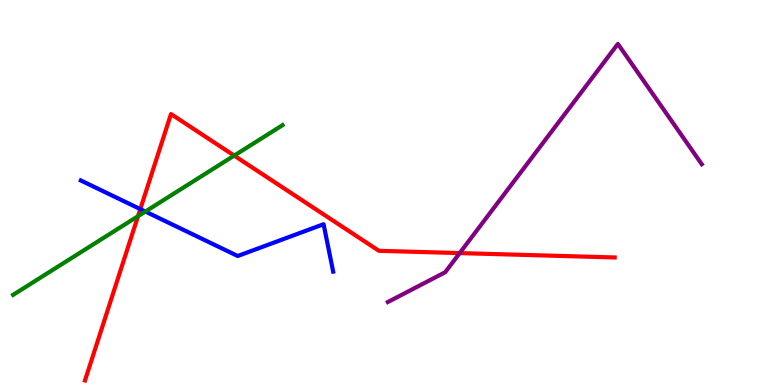[{'lines': ['blue', 'red'], 'intersections': [{'x': 1.81, 'y': 4.57}]}, {'lines': ['green', 'red'], 'intersections': [{'x': 1.78, 'y': 4.38}, {'x': 3.02, 'y': 5.96}]}, {'lines': ['purple', 'red'], 'intersections': [{'x': 5.93, 'y': 3.43}]}, {'lines': ['blue', 'green'], 'intersections': [{'x': 1.88, 'y': 4.51}]}, {'lines': ['blue', 'purple'], 'intersections': []}, {'lines': ['green', 'purple'], 'intersections': []}]